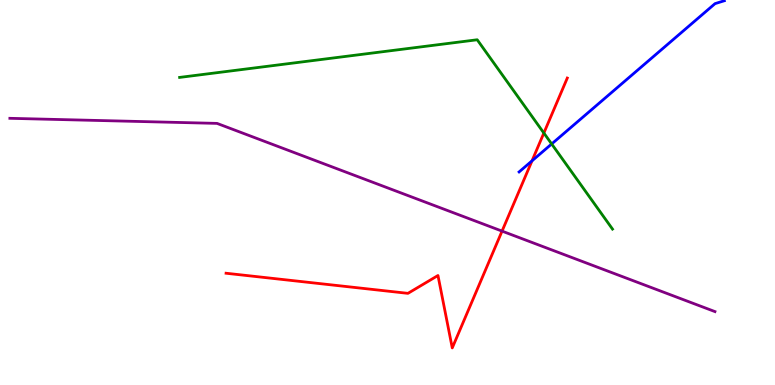[{'lines': ['blue', 'red'], 'intersections': [{'x': 6.86, 'y': 5.82}]}, {'lines': ['green', 'red'], 'intersections': [{'x': 7.02, 'y': 6.54}]}, {'lines': ['purple', 'red'], 'intersections': [{'x': 6.48, 'y': 4.0}]}, {'lines': ['blue', 'green'], 'intersections': [{'x': 7.12, 'y': 6.26}]}, {'lines': ['blue', 'purple'], 'intersections': []}, {'lines': ['green', 'purple'], 'intersections': []}]